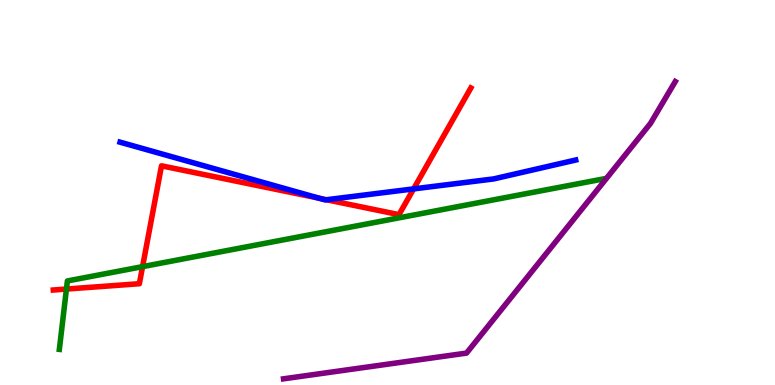[{'lines': ['blue', 'red'], 'intersections': [{'x': 4.12, 'y': 4.85}, {'x': 4.21, 'y': 4.81}, {'x': 5.34, 'y': 5.09}]}, {'lines': ['green', 'red'], 'intersections': [{'x': 0.857, 'y': 2.49}, {'x': 1.84, 'y': 3.07}]}, {'lines': ['purple', 'red'], 'intersections': []}, {'lines': ['blue', 'green'], 'intersections': []}, {'lines': ['blue', 'purple'], 'intersections': []}, {'lines': ['green', 'purple'], 'intersections': []}]